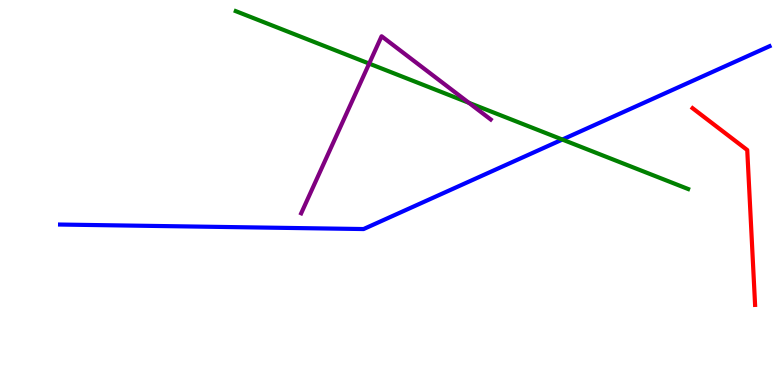[{'lines': ['blue', 'red'], 'intersections': []}, {'lines': ['green', 'red'], 'intersections': []}, {'lines': ['purple', 'red'], 'intersections': []}, {'lines': ['blue', 'green'], 'intersections': [{'x': 7.26, 'y': 6.38}]}, {'lines': ['blue', 'purple'], 'intersections': []}, {'lines': ['green', 'purple'], 'intersections': [{'x': 4.76, 'y': 8.35}, {'x': 6.05, 'y': 7.33}]}]